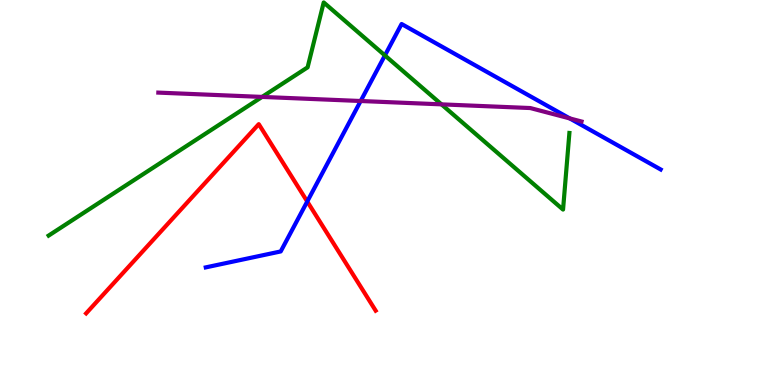[{'lines': ['blue', 'red'], 'intersections': [{'x': 3.96, 'y': 4.77}]}, {'lines': ['green', 'red'], 'intersections': []}, {'lines': ['purple', 'red'], 'intersections': []}, {'lines': ['blue', 'green'], 'intersections': [{'x': 4.97, 'y': 8.56}]}, {'lines': ['blue', 'purple'], 'intersections': [{'x': 4.65, 'y': 7.38}, {'x': 7.35, 'y': 6.92}]}, {'lines': ['green', 'purple'], 'intersections': [{'x': 3.38, 'y': 7.48}, {'x': 5.7, 'y': 7.29}]}]